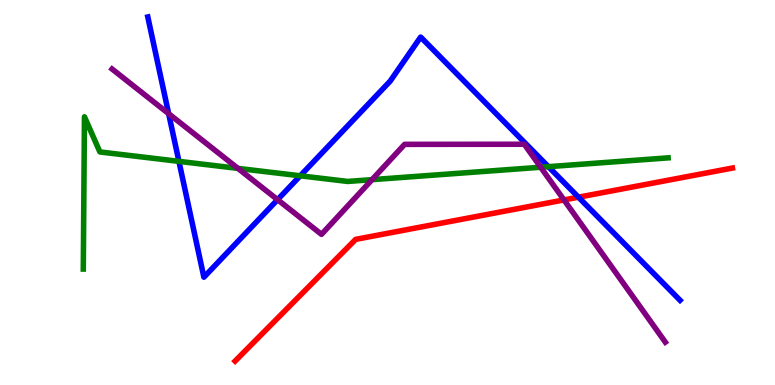[{'lines': ['blue', 'red'], 'intersections': [{'x': 7.46, 'y': 4.88}]}, {'lines': ['green', 'red'], 'intersections': []}, {'lines': ['purple', 'red'], 'intersections': [{'x': 7.28, 'y': 4.81}]}, {'lines': ['blue', 'green'], 'intersections': [{'x': 2.31, 'y': 5.81}, {'x': 3.87, 'y': 5.43}, {'x': 7.08, 'y': 5.67}]}, {'lines': ['blue', 'purple'], 'intersections': [{'x': 2.18, 'y': 7.05}, {'x': 3.58, 'y': 4.81}]}, {'lines': ['green', 'purple'], 'intersections': [{'x': 3.07, 'y': 5.63}, {'x': 4.8, 'y': 5.33}, {'x': 6.98, 'y': 5.66}]}]